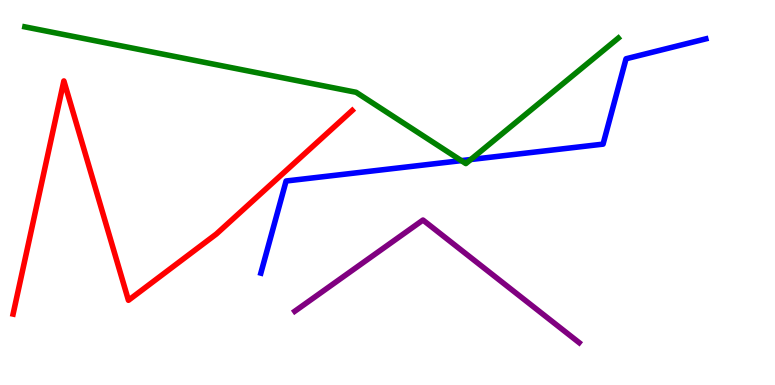[{'lines': ['blue', 'red'], 'intersections': []}, {'lines': ['green', 'red'], 'intersections': []}, {'lines': ['purple', 'red'], 'intersections': []}, {'lines': ['blue', 'green'], 'intersections': [{'x': 5.95, 'y': 5.83}, {'x': 6.07, 'y': 5.86}]}, {'lines': ['blue', 'purple'], 'intersections': []}, {'lines': ['green', 'purple'], 'intersections': []}]